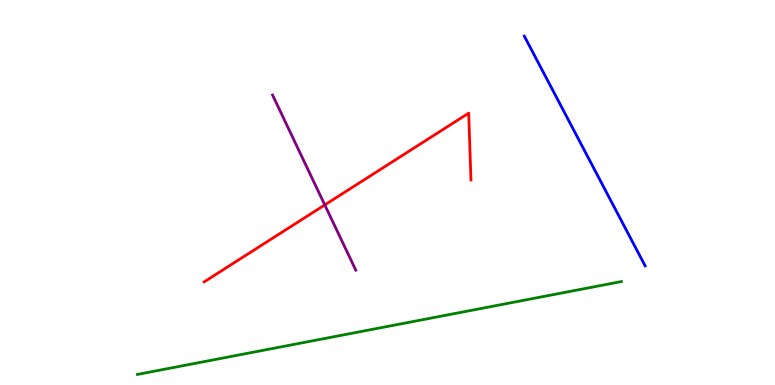[{'lines': ['blue', 'red'], 'intersections': []}, {'lines': ['green', 'red'], 'intersections': []}, {'lines': ['purple', 'red'], 'intersections': [{'x': 4.19, 'y': 4.68}]}, {'lines': ['blue', 'green'], 'intersections': []}, {'lines': ['blue', 'purple'], 'intersections': []}, {'lines': ['green', 'purple'], 'intersections': []}]